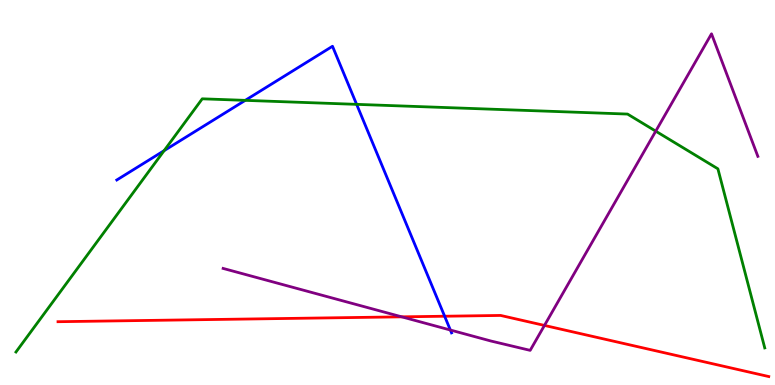[{'lines': ['blue', 'red'], 'intersections': [{'x': 5.74, 'y': 1.79}]}, {'lines': ['green', 'red'], 'intersections': []}, {'lines': ['purple', 'red'], 'intersections': [{'x': 5.18, 'y': 1.77}, {'x': 7.03, 'y': 1.55}]}, {'lines': ['blue', 'green'], 'intersections': [{'x': 2.12, 'y': 6.09}, {'x': 3.16, 'y': 7.39}, {'x': 4.6, 'y': 7.29}]}, {'lines': ['blue', 'purple'], 'intersections': [{'x': 5.81, 'y': 1.43}]}, {'lines': ['green', 'purple'], 'intersections': [{'x': 8.46, 'y': 6.59}]}]